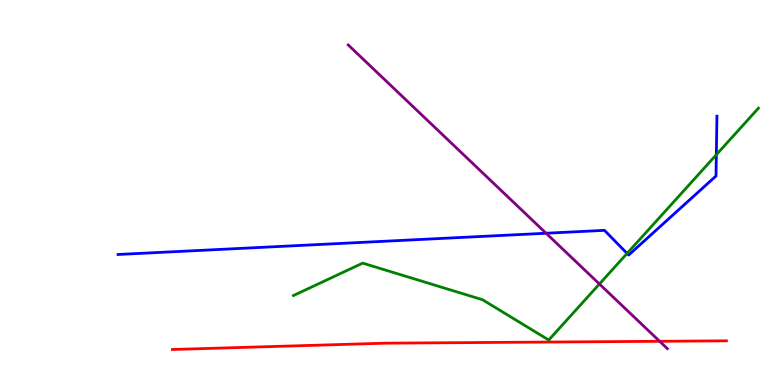[{'lines': ['blue', 'red'], 'intersections': []}, {'lines': ['green', 'red'], 'intersections': []}, {'lines': ['purple', 'red'], 'intersections': [{'x': 8.51, 'y': 1.14}]}, {'lines': ['blue', 'green'], 'intersections': [{'x': 8.09, 'y': 3.42}, {'x': 9.24, 'y': 5.98}]}, {'lines': ['blue', 'purple'], 'intersections': [{'x': 7.05, 'y': 3.94}]}, {'lines': ['green', 'purple'], 'intersections': [{'x': 7.73, 'y': 2.62}]}]